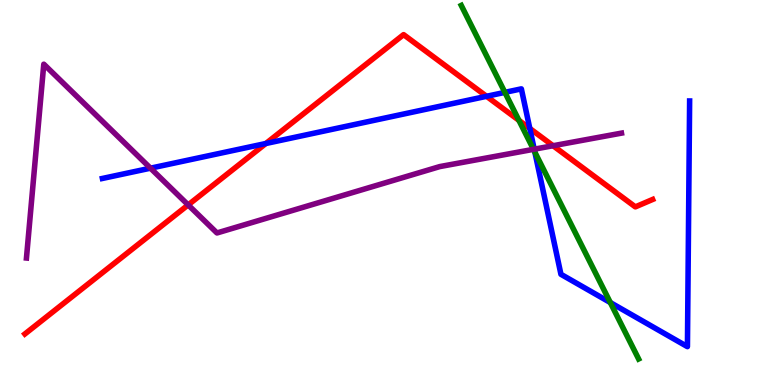[{'lines': ['blue', 'red'], 'intersections': [{'x': 3.43, 'y': 6.27}, {'x': 6.28, 'y': 7.5}, {'x': 6.84, 'y': 6.66}]}, {'lines': ['green', 'red'], 'intersections': [{'x': 6.7, 'y': 6.87}]}, {'lines': ['purple', 'red'], 'intersections': [{'x': 2.43, 'y': 4.68}, {'x': 7.14, 'y': 6.21}]}, {'lines': ['blue', 'green'], 'intersections': [{'x': 6.51, 'y': 7.6}, {'x': 6.9, 'y': 6.05}, {'x': 7.88, 'y': 2.14}]}, {'lines': ['blue', 'purple'], 'intersections': [{'x': 1.94, 'y': 5.63}, {'x': 6.89, 'y': 6.12}]}, {'lines': ['green', 'purple'], 'intersections': [{'x': 6.88, 'y': 6.12}]}]